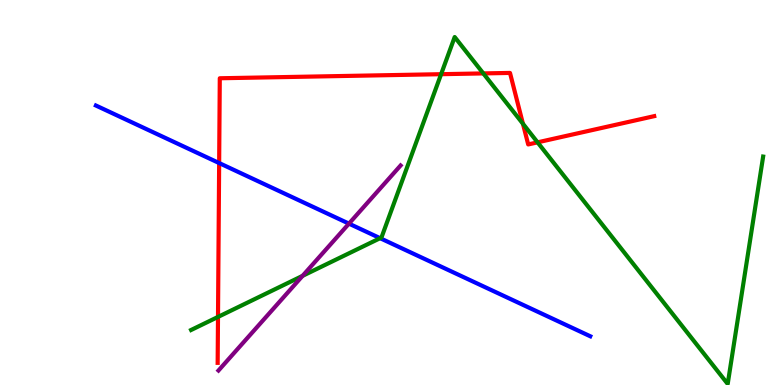[{'lines': ['blue', 'red'], 'intersections': [{'x': 2.83, 'y': 5.76}]}, {'lines': ['green', 'red'], 'intersections': [{'x': 2.81, 'y': 1.77}, {'x': 5.69, 'y': 8.07}, {'x': 6.24, 'y': 8.09}, {'x': 6.75, 'y': 6.79}, {'x': 6.94, 'y': 6.3}]}, {'lines': ['purple', 'red'], 'intersections': []}, {'lines': ['blue', 'green'], 'intersections': [{'x': 4.9, 'y': 3.81}]}, {'lines': ['blue', 'purple'], 'intersections': [{'x': 4.5, 'y': 4.19}]}, {'lines': ['green', 'purple'], 'intersections': [{'x': 3.9, 'y': 2.84}]}]